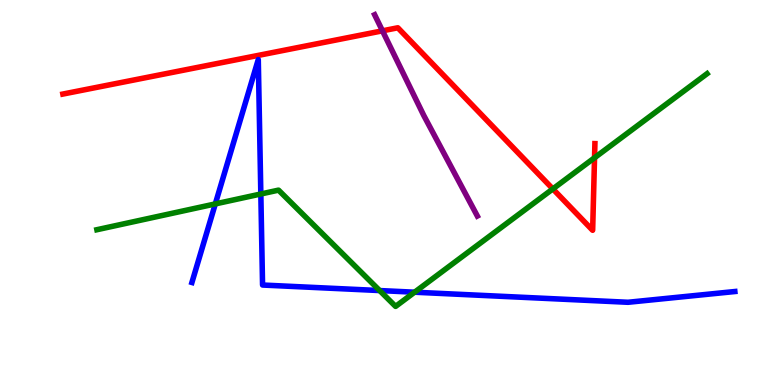[{'lines': ['blue', 'red'], 'intersections': []}, {'lines': ['green', 'red'], 'intersections': [{'x': 7.13, 'y': 5.09}, {'x': 7.67, 'y': 5.9}]}, {'lines': ['purple', 'red'], 'intersections': [{'x': 4.94, 'y': 9.2}]}, {'lines': ['blue', 'green'], 'intersections': [{'x': 2.78, 'y': 4.7}, {'x': 3.37, 'y': 4.96}, {'x': 4.9, 'y': 2.45}, {'x': 5.35, 'y': 2.41}]}, {'lines': ['blue', 'purple'], 'intersections': []}, {'lines': ['green', 'purple'], 'intersections': []}]